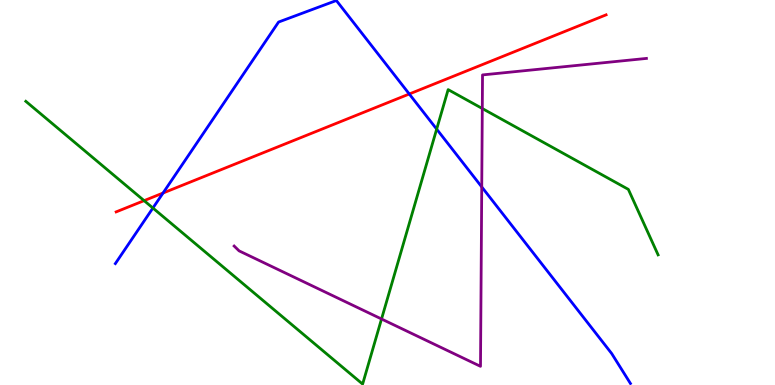[{'lines': ['blue', 'red'], 'intersections': [{'x': 2.1, 'y': 4.99}, {'x': 5.28, 'y': 7.56}]}, {'lines': ['green', 'red'], 'intersections': [{'x': 1.86, 'y': 4.79}]}, {'lines': ['purple', 'red'], 'intersections': []}, {'lines': ['blue', 'green'], 'intersections': [{'x': 1.97, 'y': 4.6}, {'x': 5.63, 'y': 6.65}]}, {'lines': ['blue', 'purple'], 'intersections': [{'x': 6.22, 'y': 5.14}]}, {'lines': ['green', 'purple'], 'intersections': [{'x': 4.92, 'y': 1.71}, {'x': 6.22, 'y': 7.18}]}]